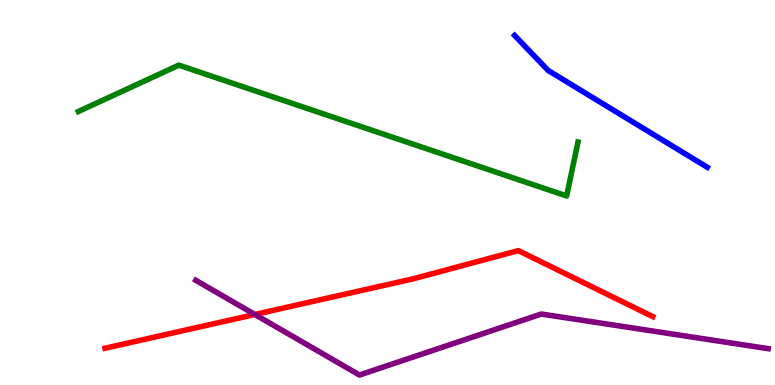[{'lines': ['blue', 'red'], 'intersections': []}, {'lines': ['green', 'red'], 'intersections': []}, {'lines': ['purple', 'red'], 'intersections': [{'x': 3.29, 'y': 1.83}]}, {'lines': ['blue', 'green'], 'intersections': []}, {'lines': ['blue', 'purple'], 'intersections': []}, {'lines': ['green', 'purple'], 'intersections': []}]